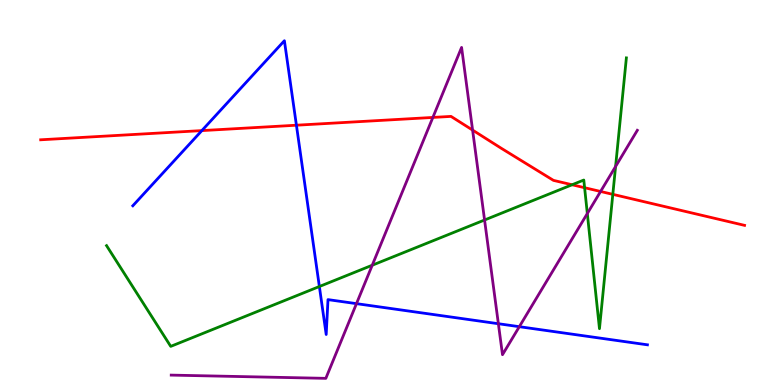[{'lines': ['blue', 'red'], 'intersections': [{'x': 2.6, 'y': 6.61}, {'x': 3.82, 'y': 6.75}]}, {'lines': ['green', 'red'], 'intersections': [{'x': 7.38, 'y': 5.2}, {'x': 7.54, 'y': 5.12}, {'x': 7.91, 'y': 4.95}]}, {'lines': ['purple', 'red'], 'intersections': [{'x': 5.59, 'y': 6.95}, {'x': 6.1, 'y': 6.62}, {'x': 7.75, 'y': 5.03}]}, {'lines': ['blue', 'green'], 'intersections': [{'x': 4.12, 'y': 2.56}]}, {'lines': ['blue', 'purple'], 'intersections': [{'x': 4.6, 'y': 2.11}, {'x': 6.43, 'y': 1.59}, {'x': 6.7, 'y': 1.51}]}, {'lines': ['green', 'purple'], 'intersections': [{'x': 4.8, 'y': 3.11}, {'x': 6.25, 'y': 4.29}, {'x': 7.58, 'y': 4.45}, {'x': 7.94, 'y': 5.68}]}]